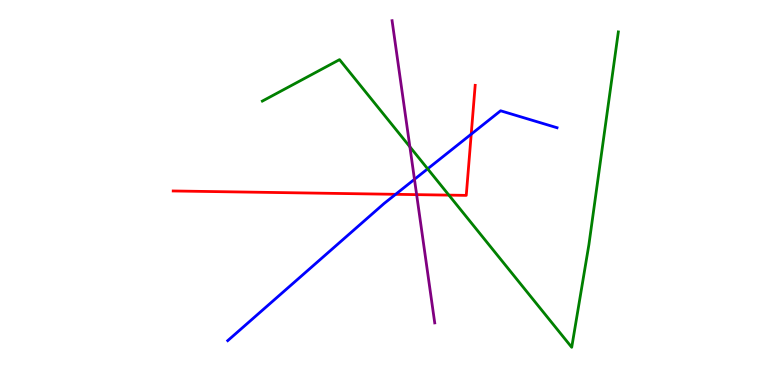[{'lines': ['blue', 'red'], 'intersections': [{'x': 5.1, 'y': 4.95}, {'x': 6.08, 'y': 6.52}]}, {'lines': ['green', 'red'], 'intersections': [{'x': 5.79, 'y': 4.93}]}, {'lines': ['purple', 'red'], 'intersections': [{'x': 5.38, 'y': 4.94}]}, {'lines': ['blue', 'green'], 'intersections': [{'x': 5.52, 'y': 5.61}]}, {'lines': ['blue', 'purple'], 'intersections': [{'x': 5.35, 'y': 5.34}]}, {'lines': ['green', 'purple'], 'intersections': [{'x': 5.29, 'y': 6.19}]}]